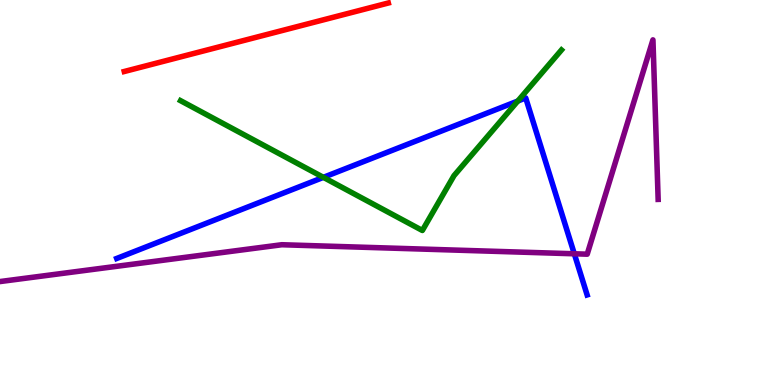[{'lines': ['blue', 'red'], 'intersections': []}, {'lines': ['green', 'red'], 'intersections': []}, {'lines': ['purple', 'red'], 'intersections': []}, {'lines': ['blue', 'green'], 'intersections': [{'x': 4.17, 'y': 5.39}, {'x': 6.68, 'y': 7.38}]}, {'lines': ['blue', 'purple'], 'intersections': [{'x': 7.41, 'y': 3.41}]}, {'lines': ['green', 'purple'], 'intersections': []}]